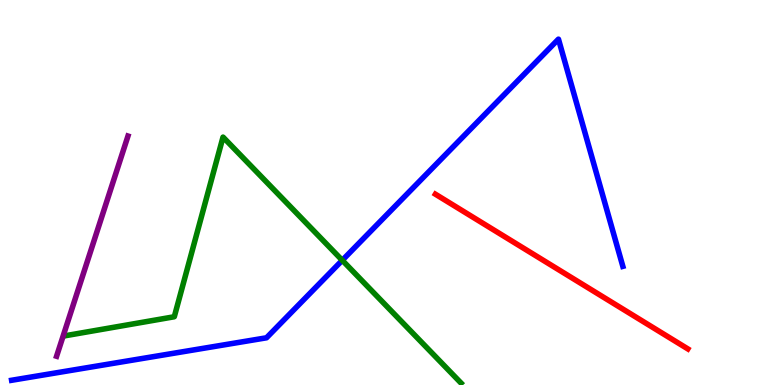[{'lines': ['blue', 'red'], 'intersections': []}, {'lines': ['green', 'red'], 'intersections': []}, {'lines': ['purple', 'red'], 'intersections': []}, {'lines': ['blue', 'green'], 'intersections': [{'x': 4.42, 'y': 3.24}]}, {'lines': ['blue', 'purple'], 'intersections': []}, {'lines': ['green', 'purple'], 'intersections': []}]